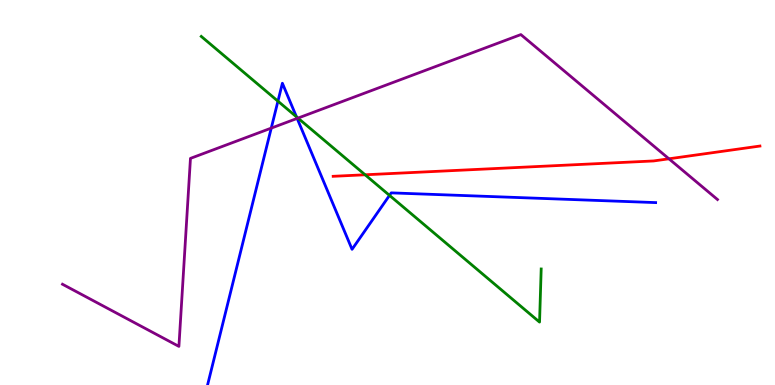[{'lines': ['blue', 'red'], 'intersections': []}, {'lines': ['green', 'red'], 'intersections': [{'x': 4.71, 'y': 5.46}]}, {'lines': ['purple', 'red'], 'intersections': [{'x': 8.63, 'y': 5.88}]}, {'lines': ['blue', 'green'], 'intersections': [{'x': 3.59, 'y': 7.37}, {'x': 3.83, 'y': 6.97}, {'x': 5.03, 'y': 4.93}]}, {'lines': ['blue', 'purple'], 'intersections': [{'x': 3.5, 'y': 6.67}, {'x': 3.83, 'y': 6.92}]}, {'lines': ['green', 'purple'], 'intersections': [{'x': 3.84, 'y': 6.93}]}]